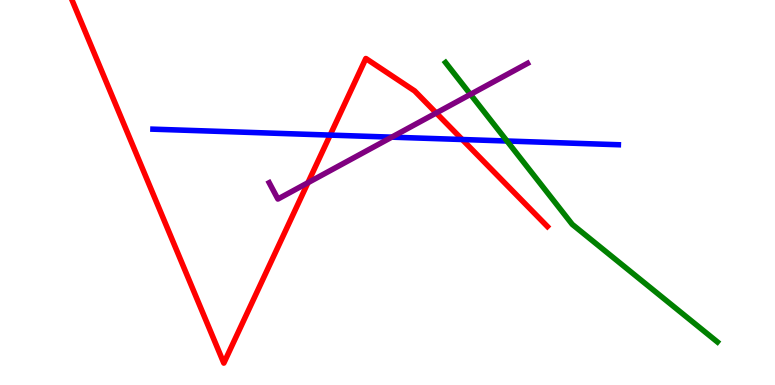[{'lines': ['blue', 'red'], 'intersections': [{'x': 4.26, 'y': 6.49}, {'x': 5.96, 'y': 6.38}]}, {'lines': ['green', 'red'], 'intersections': []}, {'lines': ['purple', 'red'], 'intersections': [{'x': 3.97, 'y': 5.25}, {'x': 5.63, 'y': 7.07}]}, {'lines': ['blue', 'green'], 'intersections': [{'x': 6.54, 'y': 6.34}]}, {'lines': ['blue', 'purple'], 'intersections': [{'x': 5.05, 'y': 6.44}]}, {'lines': ['green', 'purple'], 'intersections': [{'x': 6.07, 'y': 7.55}]}]